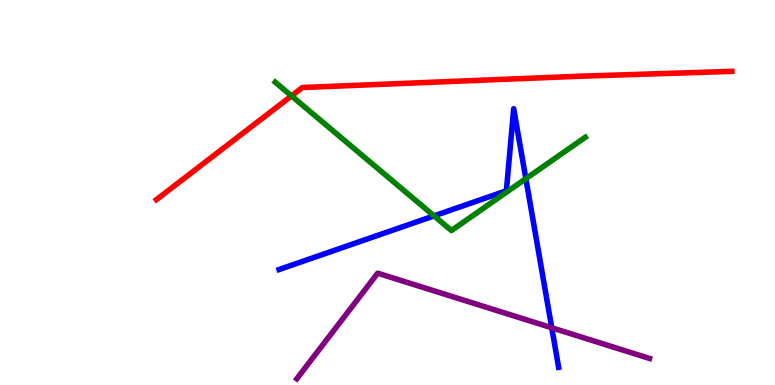[{'lines': ['blue', 'red'], 'intersections': []}, {'lines': ['green', 'red'], 'intersections': [{'x': 3.76, 'y': 7.51}]}, {'lines': ['purple', 'red'], 'intersections': []}, {'lines': ['blue', 'green'], 'intersections': [{'x': 5.6, 'y': 4.39}, {'x': 6.79, 'y': 5.36}]}, {'lines': ['blue', 'purple'], 'intersections': [{'x': 7.12, 'y': 1.49}]}, {'lines': ['green', 'purple'], 'intersections': []}]